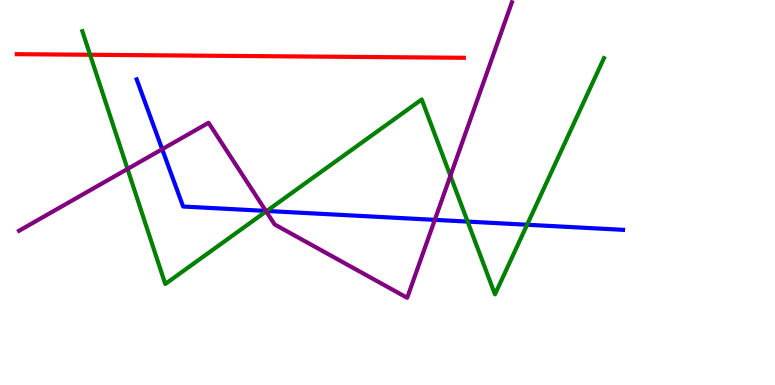[{'lines': ['blue', 'red'], 'intersections': []}, {'lines': ['green', 'red'], 'intersections': [{'x': 1.16, 'y': 8.58}]}, {'lines': ['purple', 'red'], 'intersections': []}, {'lines': ['blue', 'green'], 'intersections': [{'x': 3.44, 'y': 4.52}, {'x': 6.03, 'y': 4.24}, {'x': 6.8, 'y': 4.16}]}, {'lines': ['blue', 'purple'], 'intersections': [{'x': 2.09, 'y': 6.12}, {'x': 3.43, 'y': 4.52}, {'x': 5.61, 'y': 4.29}]}, {'lines': ['green', 'purple'], 'intersections': [{'x': 1.65, 'y': 5.61}, {'x': 3.43, 'y': 4.51}, {'x': 5.81, 'y': 5.43}]}]